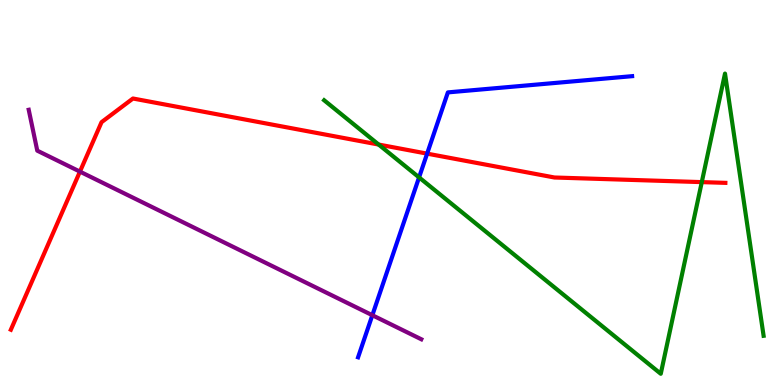[{'lines': ['blue', 'red'], 'intersections': [{'x': 5.51, 'y': 6.01}]}, {'lines': ['green', 'red'], 'intersections': [{'x': 4.89, 'y': 6.25}, {'x': 9.06, 'y': 5.27}]}, {'lines': ['purple', 'red'], 'intersections': [{'x': 1.03, 'y': 5.54}]}, {'lines': ['blue', 'green'], 'intersections': [{'x': 5.41, 'y': 5.39}]}, {'lines': ['blue', 'purple'], 'intersections': [{'x': 4.8, 'y': 1.81}]}, {'lines': ['green', 'purple'], 'intersections': []}]